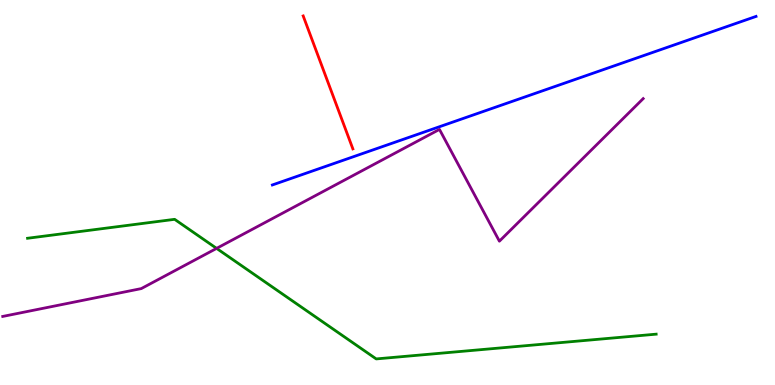[{'lines': ['blue', 'red'], 'intersections': []}, {'lines': ['green', 'red'], 'intersections': []}, {'lines': ['purple', 'red'], 'intersections': []}, {'lines': ['blue', 'green'], 'intersections': []}, {'lines': ['blue', 'purple'], 'intersections': []}, {'lines': ['green', 'purple'], 'intersections': [{'x': 2.79, 'y': 3.55}]}]